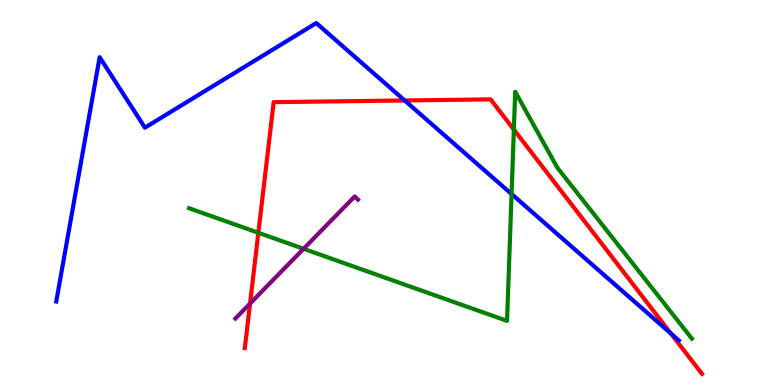[{'lines': ['blue', 'red'], 'intersections': [{'x': 5.22, 'y': 7.39}, {'x': 8.66, 'y': 1.34}]}, {'lines': ['green', 'red'], 'intersections': [{'x': 3.33, 'y': 3.95}, {'x': 6.63, 'y': 6.63}]}, {'lines': ['purple', 'red'], 'intersections': [{'x': 3.23, 'y': 2.12}]}, {'lines': ['blue', 'green'], 'intersections': [{'x': 6.6, 'y': 4.96}]}, {'lines': ['blue', 'purple'], 'intersections': []}, {'lines': ['green', 'purple'], 'intersections': [{'x': 3.92, 'y': 3.54}]}]